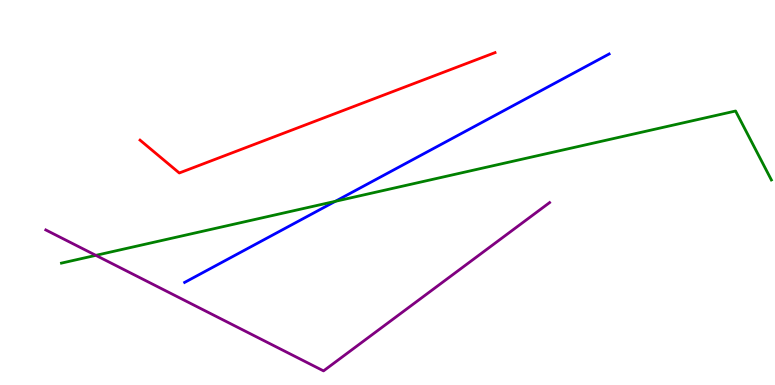[{'lines': ['blue', 'red'], 'intersections': []}, {'lines': ['green', 'red'], 'intersections': []}, {'lines': ['purple', 'red'], 'intersections': []}, {'lines': ['blue', 'green'], 'intersections': [{'x': 4.33, 'y': 4.77}]}, {'lines': ['blue', 'purple'], 'intersections': []}, {'lines': ['green', 'purple'], 'intersections': [{'x': 1.24, 'y': 3.37}]}]